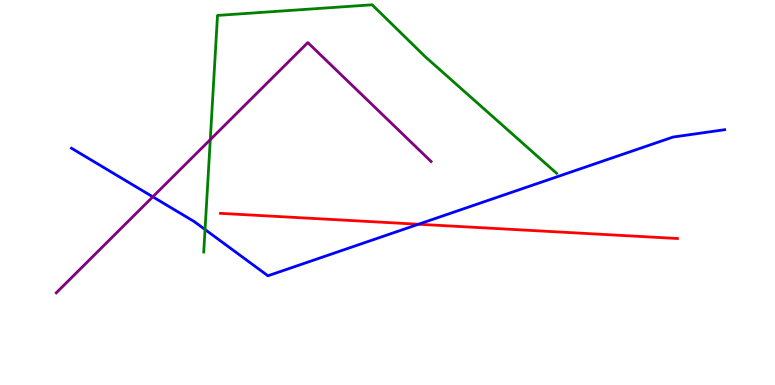[{'lines': ['blue', 'red'], 'intersections': [{'x': 5.4, 'y': 4.18}]}, {'lines': ['green', 'red'], 'intersections': []}, {'lines': ['purple', 'red'], 'intersections': []}, {'lines': ['blue', 'green'], 'intersections': [{'x': 2.65, 'y': 4.04}]}, {'lines': ['blue', 'purple'], 'intersections': [{'x': 1.97, 'y': 4.89}]}, {'lines': ['green', 'purple'], 'intersections': [{'x': 2.71, 'y': 6.37}]}]